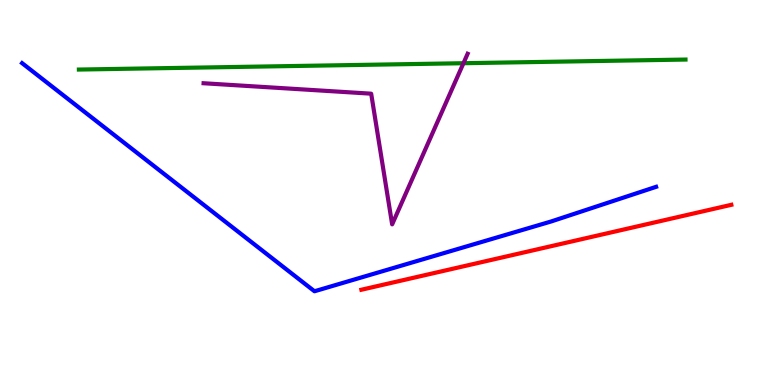[{'lines': ['blue', 'red'], 'intersections': []}, {'lines': ['green', 'red'], 'intersections': []}, {'lines': ['purple', 'red'], 'intersections': []}, {'lines': ['blue', 'green'], 'intersections': []}, {'lines': ['blue', 'purple'], 'intersections': []}, {'lines': ['green', 'purple'], 'intersections': [{'x': 5.98, 'y': 8.36}]}]